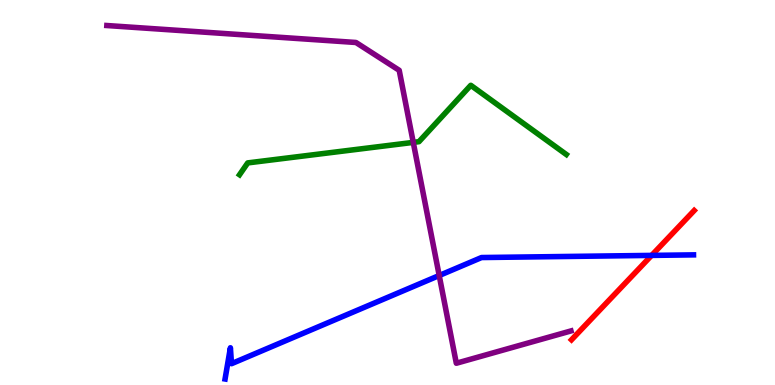[{'lines': ['blue', 'red'], 'intersections': [{'x': 8.41, 'y': 3.37}]}, {'lines': ['green', 'red'], 'intersections': []}, {'lines': ['purple', 'red'], 'intersections': []}, {'lines': ['blue', 'green'], 'intersections': []}, {'lines': ['blue', 'purple'], 'intersections': [{'x': 5.67, 'y': 2.84}]}, {'lines': ['green', 'purple'], 'intersections': [{'x': 5.33, 'y': 6.3}]}]